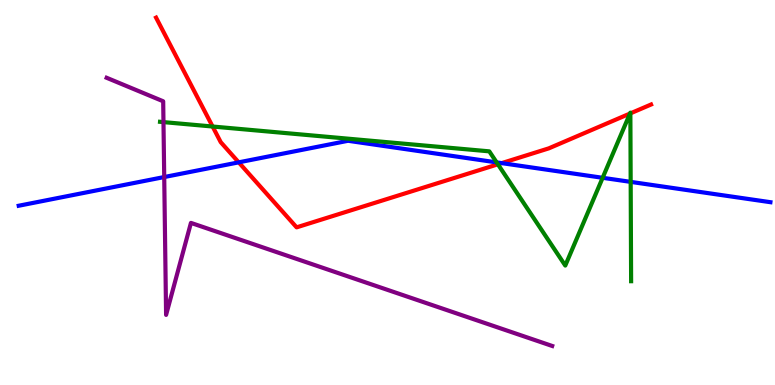[{'lines': ['blue', 'red'], 'intersections': [{'x': 3.08, 'y': 5.78}, {'x': 6.47, 'y': 5.76}]}, {'lines': ['green', 'red'], 'intersections': [{'x': 2.74, 'y': 6.71}, {'x': 6.42, 'y': 5.73}, {'x': 8.13, 'y': 7.05}, {'x': 8.13, 'y': 7.05}]}, {'lines': ['purple', 'red'], 'intersections': []}, {'lines': ['blue', 'green'], 'intersections': [{'x': 6.41, 'y': 5.78}, {'x': 7.78, 'y': 5.38}, {'x': 8.14, 'y': 5.28}]}, {'lines': ['blue', 'purple'], 'intersections': [{'x': 2.12, 'y': 5.4}]}, {'lines': ['green', 'purple'], 'intersections': [{'x': 2.11, 'y': 6.83}]}]